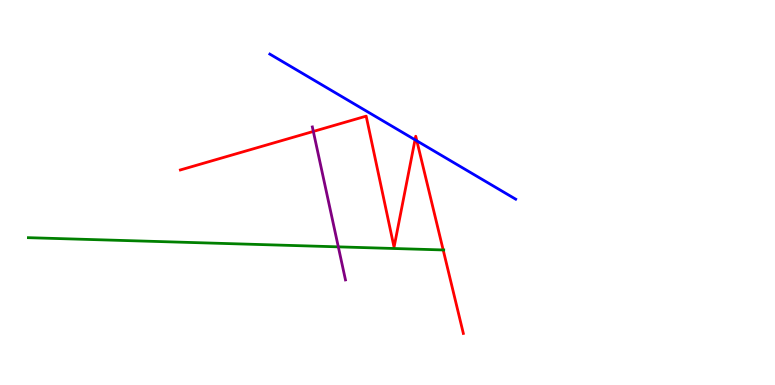[{'lines': ['blue', 'red'], 'intersections': [{'x': 5.36, 'y': 6.37}, {'x': 5.38, 'y': 6.34}]}, {'lines': ['green', 'red'], 'intersections': [{'x': 5.72, 'y': 3.51}]}, {'lines': ['purple', 'red'], 'intersections': [{'x': 4.04, 'y': 6.59}]}, {'lines': ['blue', 'green'], 'intersections': []}, {'lines': ['blue', 'purple'], 'intersections': []}, {'lines': ['green', 'purple'], 'intersections': [{'x': 4.37, 'y': 3.59}]}]